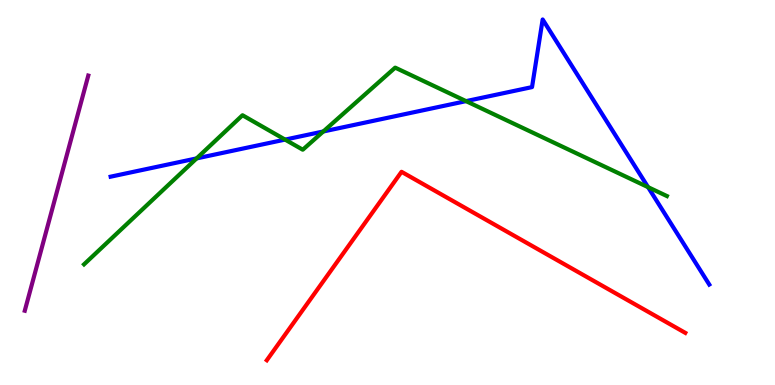[{'lines': ['blue', 'red'], 'intersections': []}, {'lines': ['green', 'red'], 'intersections': []}, {'lines': ['purple', 'red'], 'intersections': []}, {'lines': ['blue', 'green'], 'intersections': [{'x': 2.54, 'y': 5.89}, {'x': 3.68, 'y': 6.37}, {'x': 4.17, 'y': 6.59}, {'x': 6.01, 'y': 7.37}, {'x': 8.36, 'y': 5.14}]}, {'lines': ['blue', 'purple'], 'intersections': []}, {'lines': ['green', 'purple'], 'intersections': []}]